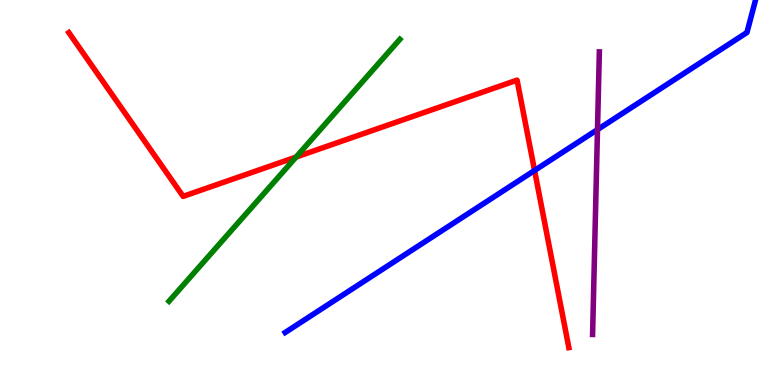[{'lines': ['blue', 'red'], 'intersections': [{'x': 6.9, 'y': 5.57}]}, {'lines': ['green', 'red'], 'intersections': [{'x': 3.82, 'y': 5.92}]}, {'lines': ['purple', 'red'], 'intersections': []}, {'lines': ['blue', 'green'], 'intersections': []}, {'lines': ['blue', 'purple'], 'intersections': [{'x': 7.71, 'y': 6.63}]}, {'lines': ['green', 'purple'], 'intersections': []}]